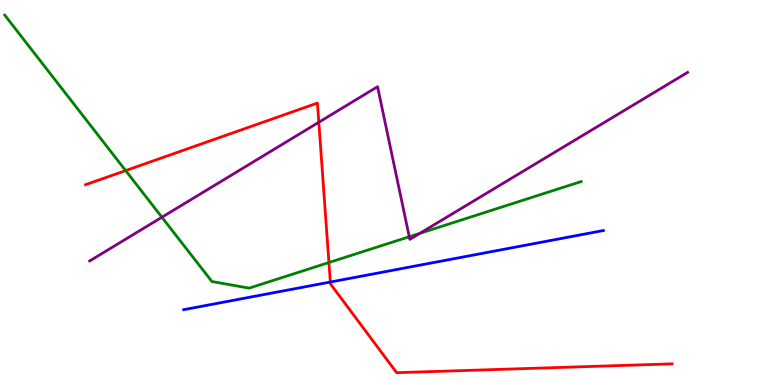[{'lines': ['blue', 'red'], 'intersections': [{'x': 4.26, 'y': 2.67}]}, {'lines': ['green', 'red'], 'intersections': [{'x': 1.62, 'y': 5.57}, {'x': 4.24, 'y': 3.18}]}, {'lines': ['purple', 'red'], 'intersections': [{'x': 4.11, 'y': 6.82}]}, {'lines': ['blue', 'green'], 'intersections': []}, {'lines': ['blue', 'purple'], 'intersections': []}, {'lines': ['green', 'purple'], 'intersections': [{'x': 2.09, 'y': 4.36}, {'x': 5.28, 'y': 3.85}, {'x': 5.42, 'y': 3.94}]}]